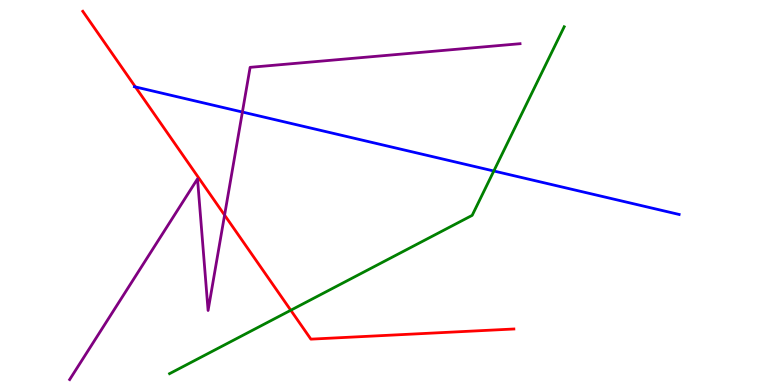[{'lines': ['blue', 'red'], 'intersections': [{'x': 1.75, 'y': 7.74}]}, {'lines': ['green', 'red'], 'intersections': [{'x': 3.75, 'y': 1.94}]}, {'lines': ['purple', 'red'], 'intersections': [{'x': 2.9, 'y': 4.41}]}, {'lines': ['blue', 'green'], 'intersections': [{'x': 6.37, 'y': 5.56}]}, {'lines': ['blue', 'purple'], 'intersections': [{'x': 3.13, 'y': 7.09}]}, {'lines': ['green', 'purple'], 'intersections': []}]